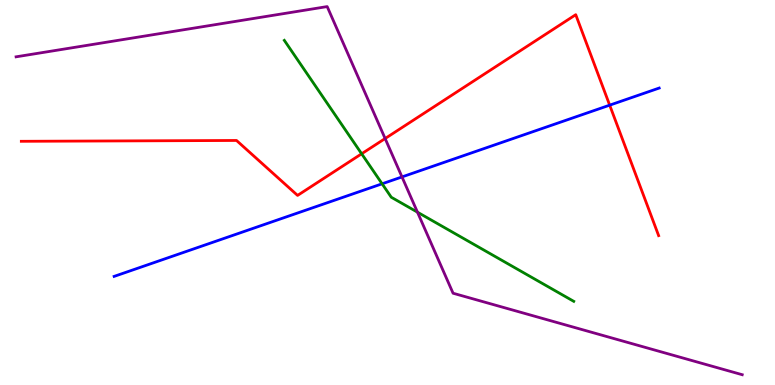[{'lines': ['blue', 'red'], 'intersections': [{'x': 7.87, 'y': 7.27}]}, {'lines': ['green', 'red'], 'intersections': [{'x': 4.67, 'y': 6.01}]}, {'lines': ['purple', 'red'], 'intersections': [{'x': 4.97, 'y': 6.4}]}, {'lines': ['blue', 'green'], 'intersections': [{'x': 4.93, 'y': 5.23}]}, {'lines': ['blue', 'purple'], 'intersections': [{'x': 5.19, 'y': 5.4}]}, {'lines': ['green', 'purple'], 'intersections': [{'x': 5.39, 'y': 4.49}]}]